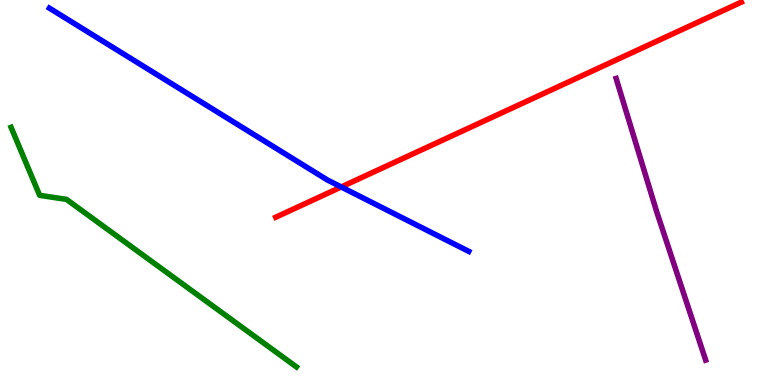[{'lines': ['blue', 'red'], 'intersections': [{'x': 4.4, 'y': 5.14}]}, {'lines': ['green', 'red'], 'intersections': []}, {'lines': ['purple', 'red'], 'intersections': []}, {'lines': ['blue', 'green'], 'intersections': []}, {'lines': ['blue', 'purple'], 'intersections': []}, {'lines': ['green', 'purple'], 'intersections': []}]